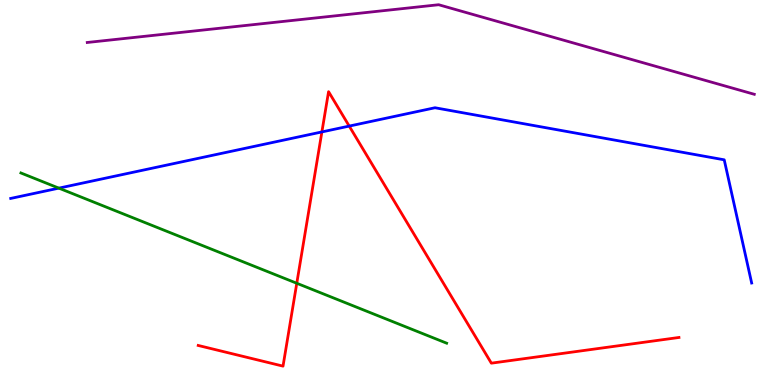[{'lines': ['blue', 'red'], 'intersections': [{'x': 4.15, 'y': 6.57}, {'x': 4.51, 'y': 6.72}]}, {'lines': ['green', 'red'], 'intersections': [{'x': 3.83, 'y': 2.64}]}, {'lines': ['purple', 'red'], 'intersections': []}, {'lines': ['blue', 'green'], 'intersections': [{'x': 0.759, 'y': 5.11}]}, {'lines': ['blue', 'purple'], 'intersections': []}, {'lines': ['green', 'purple'], 'intersections': []}]